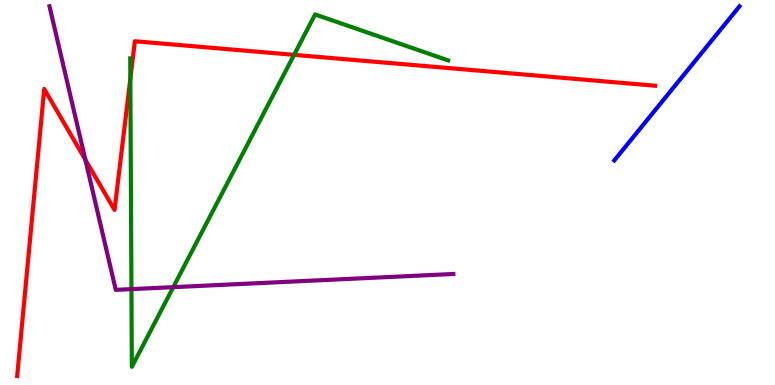[{'lines': ['blue', 'red'], 'intersections': []}, {'lines': ['green', 'red'], 'intersections': [{'x': 1.68, 'y': 7.96}, {'x': 3.79, 'y': 8.58}]}, {'lines': ['purple', 'red'], 'intersections': [{'x': 1.1, 'y': 5.85}]}, {'lines': ['blue', 'green'], 'intersections': []}, {'lines': ['blue', 'purple'], 'intersections': []}, {'lines': ['green', 'purple'], 'intersections': [{'x': 1.7, 'y': 2.49}, {'x': 2.24, 'y': 2.54}]}]